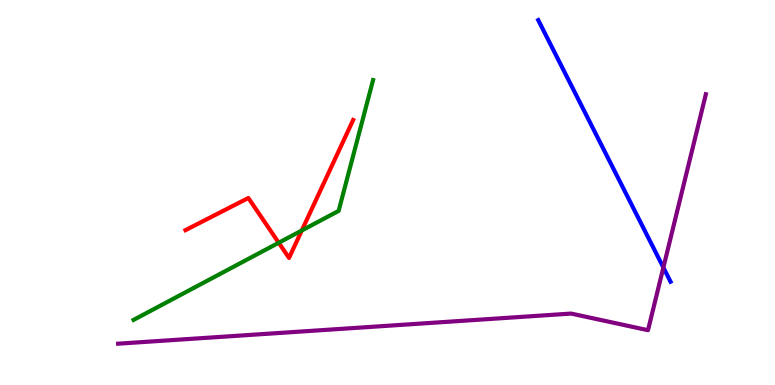[{'lines': ['blue', 'red'], 'intersections': []}, {'lines': ['green', 'red'], 'intersections': [{'x': 3.6, 'y': 3.69}, {'x': 3.89, 'y': 4.01}]}, {'lines': ['purple', 'red'], 'intersections': []}, {'lines': ['blue', 'green'], 'intersections': []}, {'lines': ['blue', 'purple'], 'intersections': [{'x': 8.56, 'y': 3.05}]}, {'lines': ['green', 'purple'], 'intersections': []}]